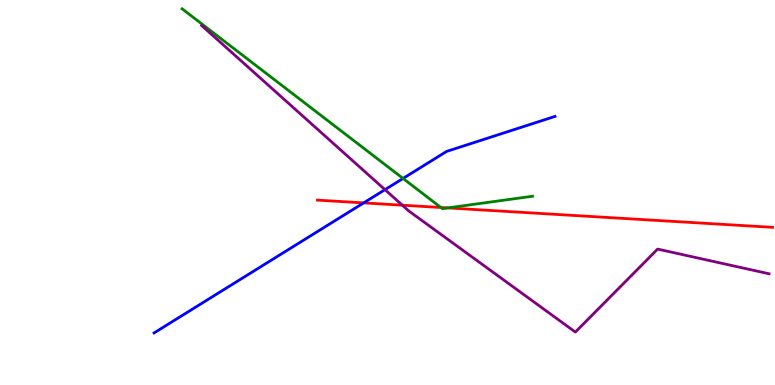[{'lines': ['blue', 'red'], 'intersections': [{'x': 4.69, 'y': 4.73}]}, {'lines': ['green', 'red'], 'intersections': [{'x': 5.69, 'y': 4.61}, {'x': 5.78, 'y': 4.6}]}, {'lines': ['purple', 'red'], 'intersections': [{'x': 5.19, 'y': 4.67}]}, {'lines': ['blue', 'green'], 'intersections': [{'x': 5.2, 'y': 5.37}]}, {'lines': ['blue', 'purple'], 'intersections': [{'x': 4.97, 'y': 5.07}]}, {'lines': ['green', 'purple'], 'intersections': []}]